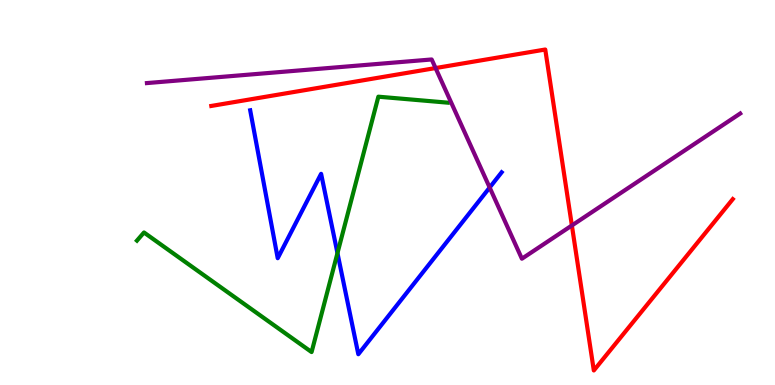[{'lines': ['blue', 'red'], 'intersections': []}, {'lines': ['green', 'red'], 'intersections': []}, {'lines': ['purple', 'red'], 'intersections': [{'x': 5.62, 'y': 8.23}, {'x': 7.38, 'y': 4.14}]}, {'lines': ['blue', 'green'], 'intersections': [{'x': 4.35, 'y': 3.43}]}, {'lines': ['blue', 'purple'], 'intersections': [{'x': 6.32, 'y': 5.13}]}, {'lines': ['green', 'purple'], 'intersections': []}]